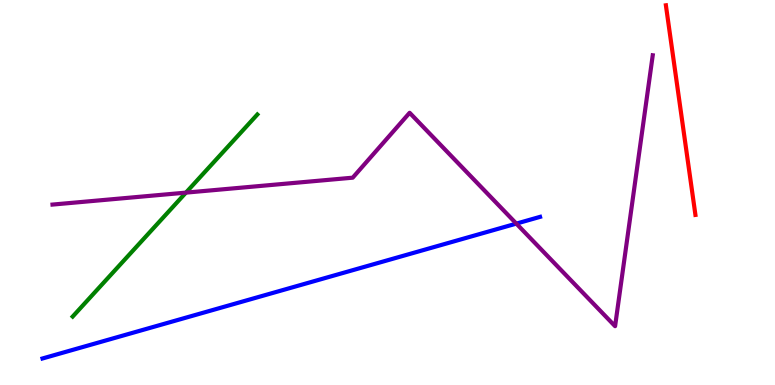[{'lines': ['blue', 'red'], 'intersections': []}, {'lines': ['green', 'red'], 'intersections': []}, {'lines': ['purple', 'red'], 'intersections': []}, {'lines': ['blue', 'green'], 'intersections': []}, {'lines': ['blue', 'purple'], 'intersections': [{'x': 6.66, 'y': 4.19}]}, {'lines': ['green', 'purple'], 'intersections': [{'x': 2.4, 'y': 5.0}]}]